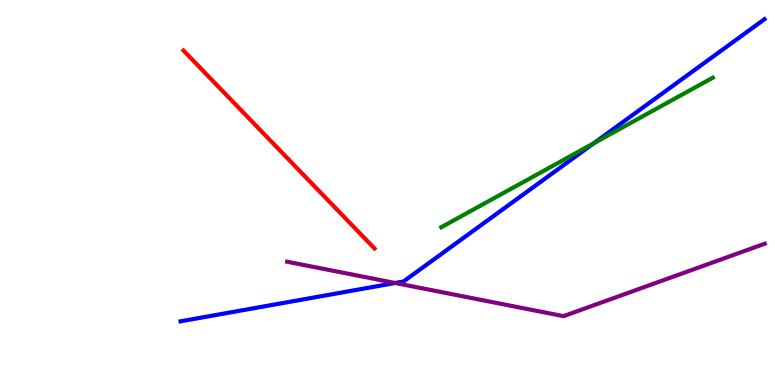[{'lines': ['blue', 'red'], 'intersections': []}, {'lines': ['green', 'red'], 'intersections': []}, {'lines': ['purple', 'red'], 'intersections': []}, {'lines': ['blue', 'green'], 'intersections': [{'x': 7.66, 'y': 6.28}]}, {'lines': ['blue', 'purple'], 'intersections': [{'x': 5.1, 'y': 2.65}]}, {'lines': ['green', 'purple'], 'intersections': []}]